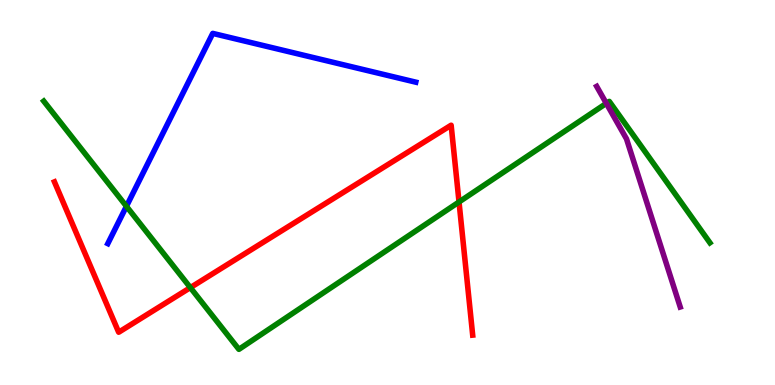[{'lines': ['blue', 'red'], 'intersections': []}, {'lines': ['green', 'red'], 'intersections': [{'x': 2.46, 'y': 2.53}, {'x': 5.92, 'y': 4.75}]}, {'lines': ['purple', 'red'], 'intersections': []}, {'lines': ['blue', 'green'], 'intersections': [{'x': 1.63, 'y': 4.64}]}, {'lines': ['blue', 'purple'], 'intersections': []}, {'lines': ['green', 'purple'], 'intersections': [{'x': 7.82, 'y': 7.32}]}]